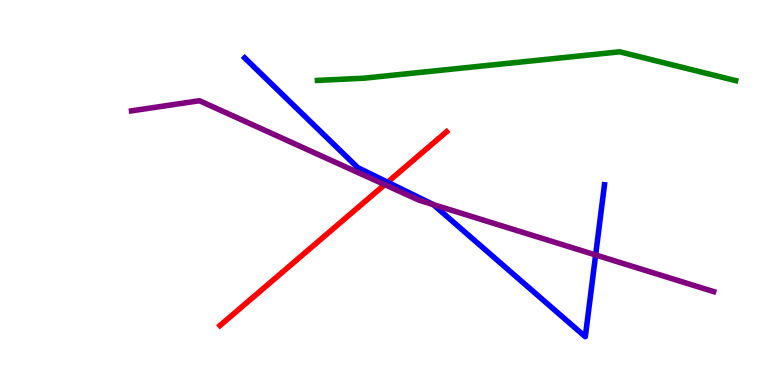[{'lines': ['blue', 'red'], 'intersections': [{'x': 5.0, 'y': 5.27}]}, {'lines': ['green', 'red'], 'intersections': []}, {'lines': ['purple', 'red'], 'intersections': [{'x': 4.96, 'y': 5.2}]}, {'lines': ['blue', 'green'], 'intersections': []}, {'lines': ['blue', 'purple'], 'intersections': [{'x': 5.59, 'y': 4.69}, {'x': 7.69, 'y': 3.38}]}, {'lines': ['green', 'purple'], 'intersections': []}]